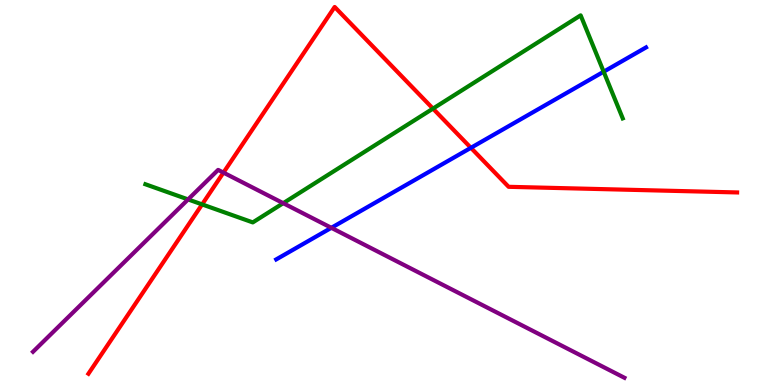[{'lines': ['blue', 'red'], 'intersections': [{'x': 6.08, 'y': 6.16}]}, {'lines': ['green', 'red'], 'intersections': [{'x': 2.61, 'y': 4.69}, {'x': 5.59, 'y': 7.18}]}, {'lines': ['purple', 'red'], 'intersections': [{'x': 2.88, 'y': 5.52}]}, {'lines': ['blue', 'green'], 'intersections': [{'x': 7.79, 'y': 8.14}]}, {'lines': ['blue', 'purple'], 'intersections': [{'x': 4.28, 'y': 4.08}]}, {'lines': ['green', 'purple'], 'intersections': [{'x': 2.43, 'y': 4.82}, {'x': 3.65, 'y': 4.72}]}]